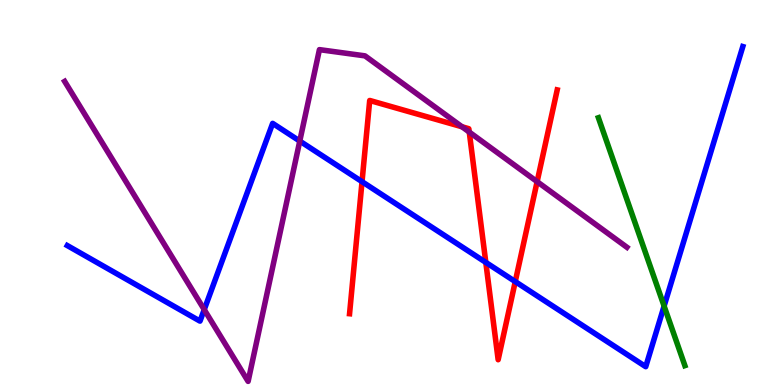[{'lines': ['blue', 'red'], 'intersections': [{'x': 4.67, 'y': 5.28}, {'x': 6.27, 'y': 3.18}, {'x': 6.65, 'y': 2.69}]}, {'lines': ['green', 'red'], 'intersections': []}, {'lines': ['purple', 'red'], 'intersections': [{'x': 5.96, 'y': 6.71}, {'x': 6.06, 'y': 6.57}, {'x': 6.93, 'y': 5.28}]}, {'lines': ['blue', 'green'], 'intersections': [{'x': 8.57, 'y': 2.05}]}, {'lines': ['blue', 'purple'], 'intersections': [{'x': 2.64, 'y': 1.96}, {'x': 3.87, 'y': 6.34}]}, {'lines': ['green', 'purple'], 'intersections': []}]